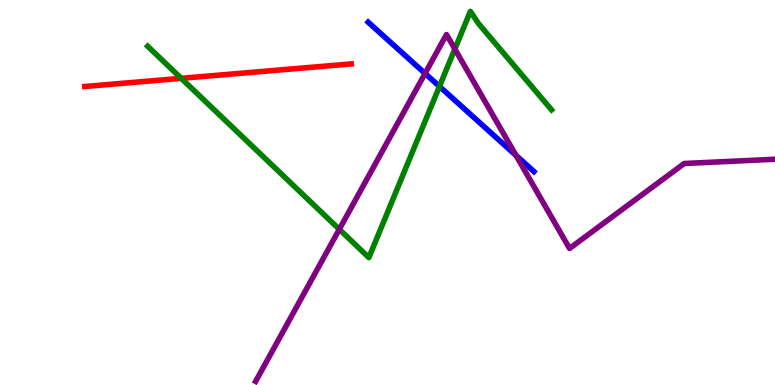[{'lines': ['blue', 'red'], 'intersections': []}, {'lines': ['green', 'red'], 'intersections': [{'x': 2.34, 'y': 7.97}]}, {'lines': ['purple', 'red'], 'intersections': []}, {'lines': ['blue', 'green'], 'intersections': [{'x': 5.67, 'y': 7.76}]}, {'lines': ['blue', 'purple'], 'intersections': [{'x': 5.48, 'y': 8.09}, {'x': 6.66, 'y': 5.96}]}, {'lines': ['green', 'purple'], 'intersections': [{'x': 4.38, 'y': 4.04}, {'x': 5.87, 'y': 8.73}]}]